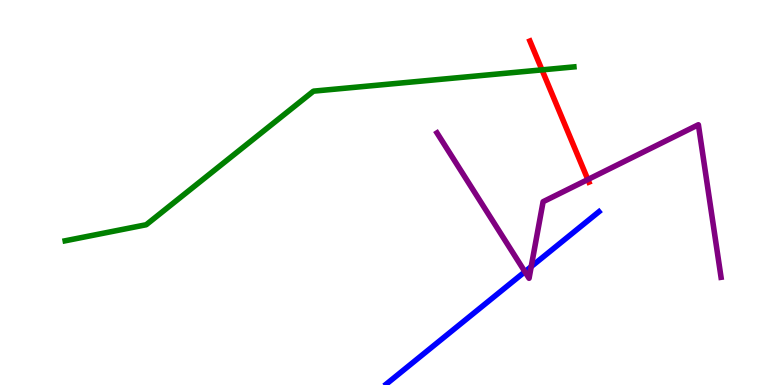[{'lines': ['blue', 'red'], 'intersections': []}, {'lines': ['green', 'red'], 'intersections': [{'x': 6.99, 'y': 8.19}]}, {'lines': ['purple', 'red'], 'intersections': [{'x': 7.59, 'y': 5.34}]}, {'lines': ['blue', 'green'], 'intersections': []}, {'lines': ['blue', 'purple'], 'intersections': [{'x': 6.77, 'y': 2.94}, {'x': 6.85, 'y': 3.07}]}, {'lines': ['green', 'purple'], 'intersections': []}]